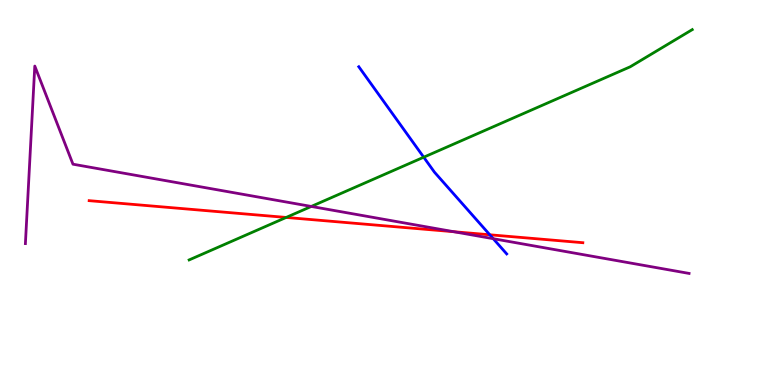[{'lines': ['blue', 'red'], 'intersections': [{'x': 6.32, 'y': 3.9}]}, {'lines': ['green', 'red'], 'intersections': [{'x': 3.69, 'y': 4.35}]}, {'lines': ['purple', 'red'], 'intersections': [{'x': 5.86, 'y': 3.98}]}, {'lines': ['blue', 'green'], 'intersections': [{'x': 5.47, 'y': 5.92}]}, {'lines': ['blue', 'purple'], 'intersections': [{'x': 6.36, 'y': 3.8}]}, {'lines': ['green', 'purple'], 'intersections': [{'x': 4.02, 'y': 4.64}]}]